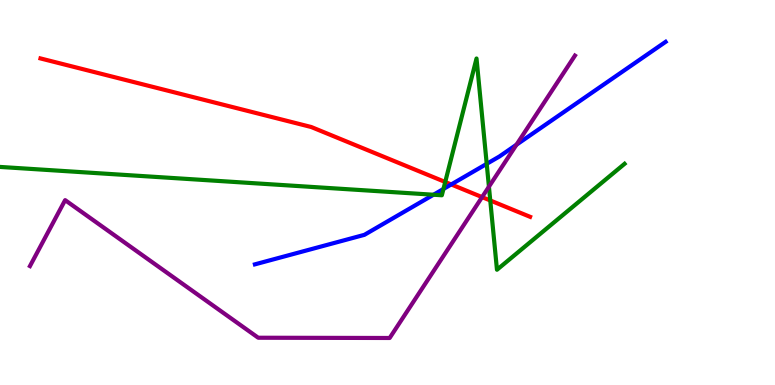[{'lines': ['blue', 'red'], 'intersections': [{'x': 5.82, 'y': 5.21}]}, {'lines': ['green', 'red'], 'intersections': [{'x': 5.74, 'y': 5.27}, {'x': 6.33, 'y': 4.79}]}, {'lines': ['purple', 'red'], 'intersections': [{'x': 6.22, 'y': 4.88}]}, {'lines': ['blue', 'green'], 'intersections': [{'x': 5.59, 'y': 4.94}, {'x': 5.72, 'y': 5.09}, {'x': 6.28, 'y': 5.74}]}, {'lines': ['blue', 'purple'], 'intersections': [{'x': 6.66, 'y': 6.24}]}, {'lines': ['green', 'purple'], 'intersections': [{'x': 6.31, 'y': 5.15}]}]